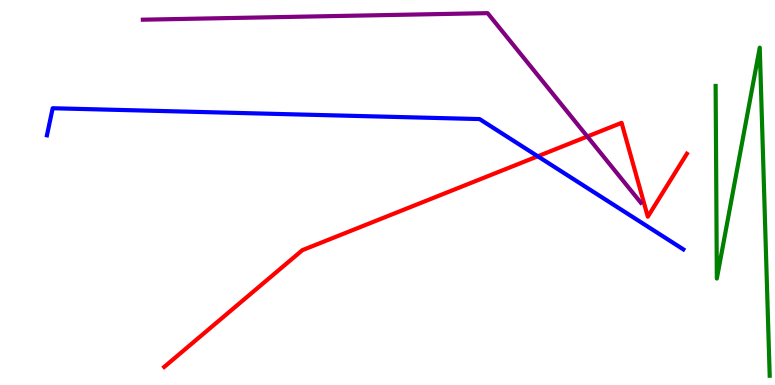[{'lines': ['blue', 'red'], 'intersections': [{'x': 6.94, 'y': 5.94}]}, {'lines': ['green', 'red'], 'intersections': []}, {'lines': ['purple', 'red'], 'intersections': [{'x': 7.58, 'y': 6.45}]}, {'lines': ['blue', 'green'], 'intersections': []}, {'lines': ['blue', 'purple'], 'intersections': []}, {'lines': ['green', 'purple'], 'intersections': []}]